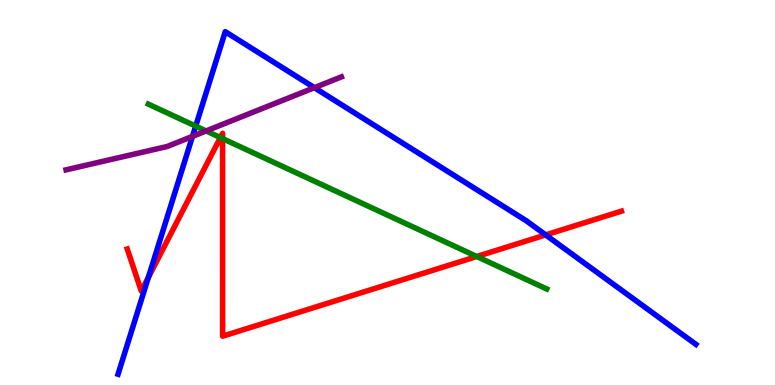[{'lines': ['blue', 'red'], 'intersections': [{'x': 1.91, 'y': 2.79}, {'x': 7.04, 'y': 3.9}]}, {'lines': ['green', 'red'], 'intersections': [{'x': 2.84, 'y': 6.43}, {'x': 2.87, 'y': 6.4}, {'x': 6.15, 'y': 3.34}]}, {'lines': ['purple', 'red'], 'intersections': []}, {'lines': ['blue', 'green'], 'intersections': [{'x': 2.53, 'y': 6.72}]}, {'lines': ['blue', 'purple'], 'intersections': [{'x': 2.48, 'y': 6.46}, {'x': 4.06, 'y': 7.72}]}, {'lines': ['green', 'purple'], 'intersections': [{'x': 2.66, 'y': 6.6}]}]